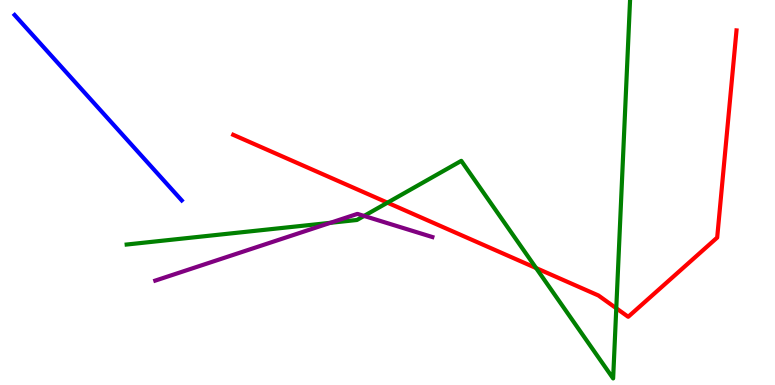[{'lines': ['blue', 'red'], 'intersections': []}, {'lines': ['green', 'red'], 'intersections': [{'x': 5.0, 'y': 4.74}, {'x': 6.92, 'y': 3.04}, {'x': 7.95, 'y': 1.99}]}, {'lines': ['purple', 'red'], 'intersections': []}, {'lines': ['blue', 'green'], 'intersections': []}, {'lines': ['blue', 'purple'], 'intersections': []}, {'lines': ['green', 'purple'], 'intersections': [{'x': 4.26, 'y': 4.21}, {'x': 4.7, 'y': 4.39}]}]